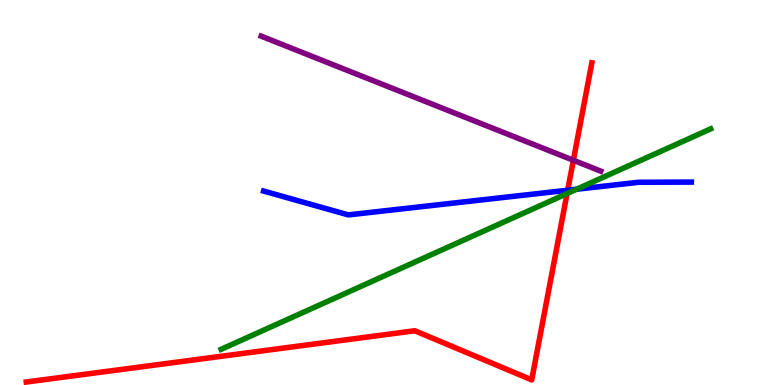[{'lines': ['blue', 'red'], 'intersections': [{'x': 7.32, 'y': 5.06}]}, {'lines': ['green', 'red'], 'intersections': [{'x': 7.32, 'y': 4.97}]}, {'lines': ['purple', 'red'], 'intersections': [{'x': 7.4, 'y': 5.84}]}, {'lines': ['blue', 'green'], 'intersections': [{'x': 7.44, 'y': 5.08}]}, {'lines': ['blue', 'purple'], 'intersections': []}, {'lines': ['green', 'purple'], 'intersections': []}]